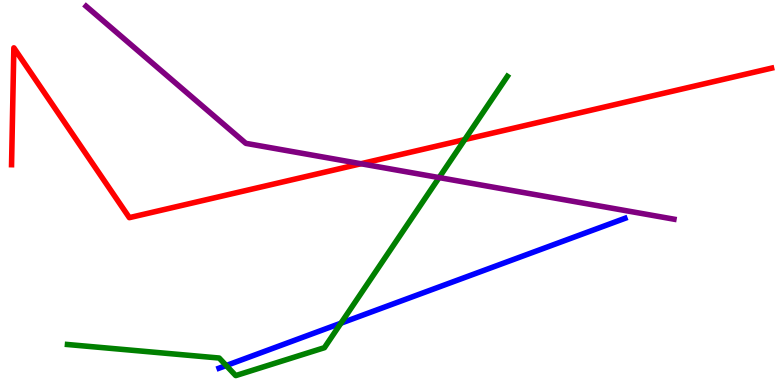[{'lines': ['blue', 'red'], 'intersections': []}, {'lines': ['green', 'red'], 'intersections': [{'x': 6.0, 'y': 6.37}]}, {'lines': ['purple', 'red'], 'intersections': [{'x': 4.66, 'y': 5.75}]}, {'lines': ['blue', 'green'], 'intersections': [{'x': 2.92, 'y': 0.506}, {'x': 4.4, 'y': 1.61}]}, {'lines': ['blue', 'purple'], 'intersections': []}, {'lines': ['green', 'purple'], 'intersections': [{'x': 5.67, 'y': 5.39}]}]